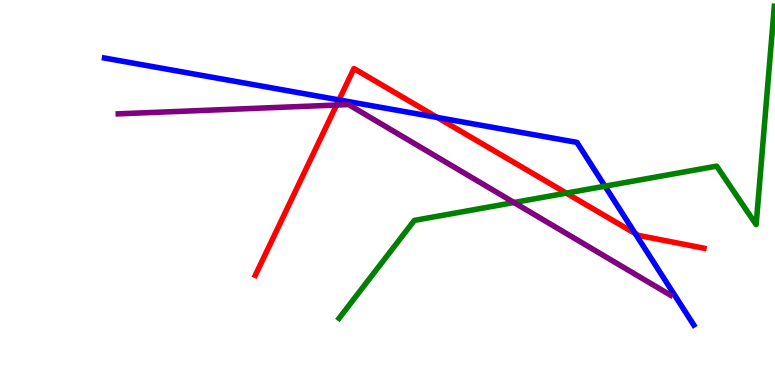[{'lines': ['blue', 'red'], 'intersections': [{'x': 4.37, 'y': 7.41}, {'x': 5.64, 'y': 6.95}, {'x': 8.2, 'y': 3.93}]}, {'lines': ['green', 'red'], 'intersections': [{'x': 7.31, 'y': 4.98}]}, {'lines': ['purple', 'red'], 'intersections': [{'x': 4.34, 'y': 7.27}]}, {'lines': ['blue', 'green'], 'intersections': [{'x': 7.81, 'y': 5.16}]}, {'lines': ['blue', 'purple'], 'intersections': []}, {'lines': ['green', 'purple'], 'intersections': [{'x': 6.63, 'y': 4.74}]}]